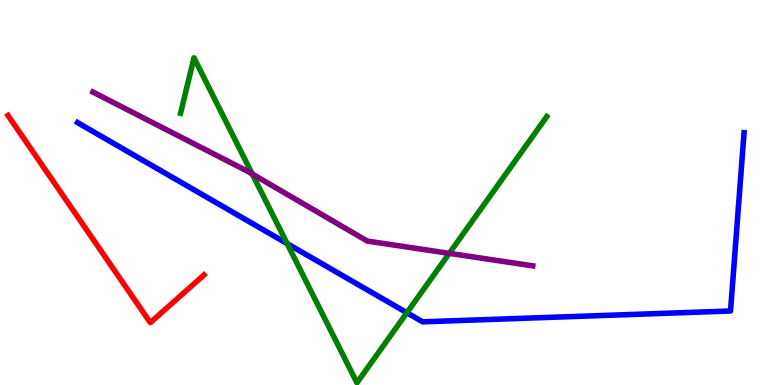[{'lines': ['blue', 'red'], 'intersections': []}, {'lines': ['green', 'red'], 'intersections': []}, {'lines': ['purple', 'red'], 'intersections': []}, {'lines': ['blue', 'green'], 'intersections': [{'x': 3.71, 'y': 3.67}, {'x': 5.25, 'y': 1.88}]}, {'lines': ['blue', 'purple'], 'intersections': []}, {'lines': ['green', 'purple'], 'intersections': [{'x': 3.26, 'y': 5.48}, {'x': 5.8, 'y': 3.42}]}]